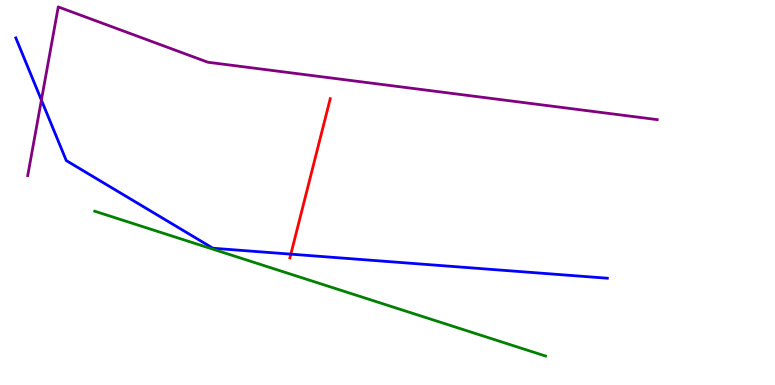[{'lines': ['blue', 'red'], 'intersections': [{'x': 3.75, 'y': 3.4}]}, {'lines': ['green', 'red'], 'intersections': []}, {'lines': ['purple', 'red'], 'intersections': []}, {'lines': ['blue', 'green'], 'intersections': []}, {'lines': ['blue', 'purple'], 'intersections': [{'x': 0.534, 'y': 7.4}]}, {'lines': ['green', 'purple'], 'intersections': []}]